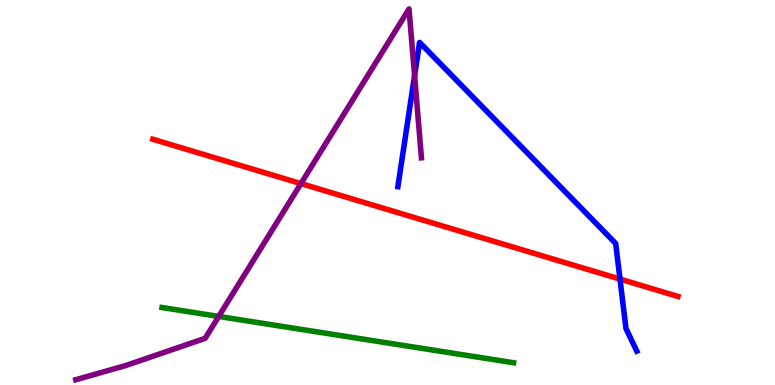[{'lines': ['blue', 'red'], 'intersections': [{'x': 8.0, 'y': 2.75}]}, {'lines': ['green', 'red'], 'intersections': []}, {'lines': ['purple', 'red'], 'intersections': [{'x': 3.88, 'y': 5.23}]}, {'lines': ['blue', 'green'], 'intersections': []}, {'lines': ['blue', 'purple'], 'intersections': [{'x': 5.35, 'y': 8.04}]}, {'lines': ['green', 'purple'], 'intersections': [{'x': 2.82, 'y': 1.78}]}]